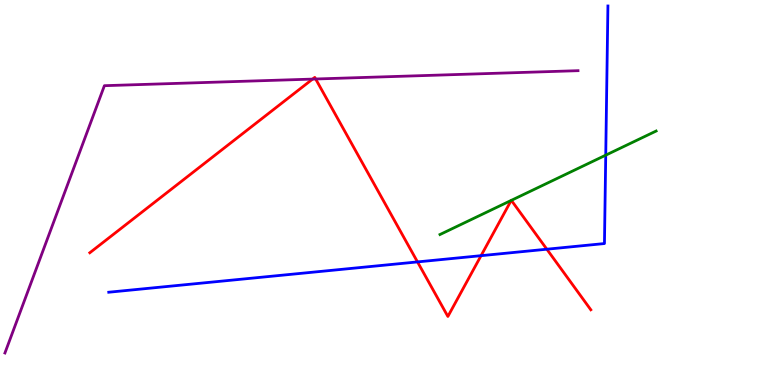[{'lines': ['blue', 'red'], 'intersections': [{'x': 5.39, 'y': 3.2}, {'x': 6.21, 'y': 3.36}, {'x': 7.06, 'y': 3.53}]}, {'lines': ['green', 'red'], 'intersections': [{'x': 6.6, 'y': 4.79}, {'x': 6.6, 'y': 4.8}]}, {'lines': ['purple', 'red'], 'intersections': [{'x': 4.03, 'y': 7.95}, {'x': 4.07, 'y': 7.95}]}, {'lines': ['blue', 'green'], 'intersections': [{'x': 7.82, 'y': 5.97}]}, {'lines': ['blue', 'purple'], 'intersections': []}, {'lines': ['green', 'purple'], 'intersections': []}]